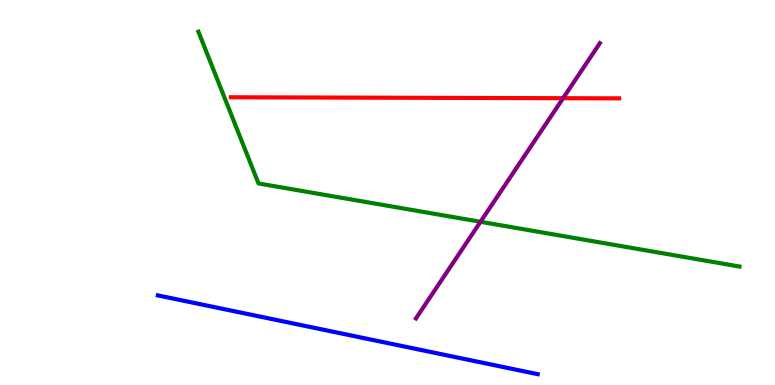[{'lines': ['blue', 'red'], 'intersections': []}, {'lines': ['green', 'red'], 'intersections': []}, {'lines': ['purple', 'red'], 'intersections': [{'x': 7.27, 'y': 7.45}]}, {'lines': ['blue', 'green'], 'intersections': []}, {'lines': ['blue', 'purple'], 'intersections': []}, {'lines': ['green', 'purple'], 'intersections': [{'x': 6.2, 'y': 4.24}]}]